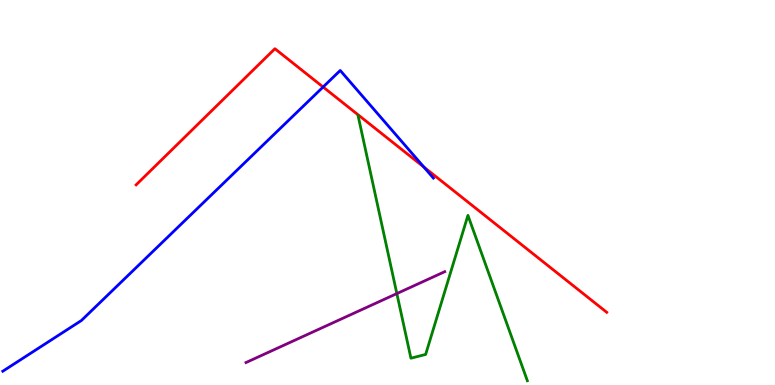[{'lines': ['blue', 'red'], 'intersections': [{'x': 4.17, 'y': 7.74}, {'x': 5.47, 'y': 5.66}]}, {'lines': ['green', 'red'], 'intersections': []}, {'lines': ['purple', 'red'], 'intersections': []}, {'lines': ['blue', 'green'], 'intersections': []}, {'lines': ['blue', 'purple'], 'intersections': []}, {'lines': ['green', 'purple'], 'intersections': [{'x': 5.12, 'y': 2.37}]}]